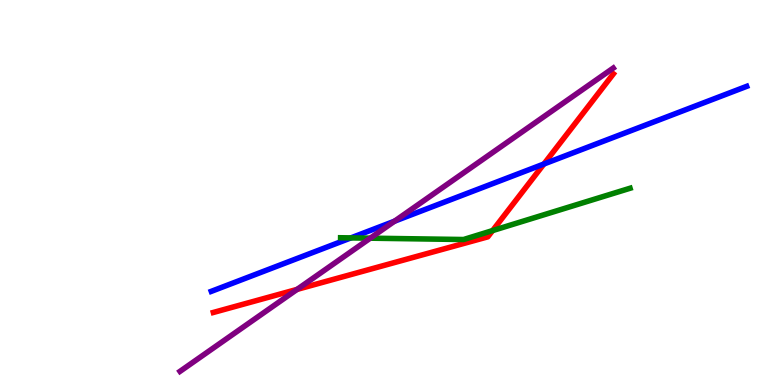[{'lines': ['blue', 'red'], 'intersections': [{'x': 7.02, 'y': 5.74}]}, {'lines': ['green', 'red'], 'intersections': [{'x': 6.36, 'y': 4.01}]}, {'lines': ['purple', 'red'], 'intersections': [{'x': 3.83, 'y': 2.48}]}, {'lines': ['blue', 'green'], 'intersections': [{'x': 4.53, 'y': 3.82}]}, {'lines': ['blue', 'purple'], 'intersections': [{'x': 5.09, 'y': 4.25}]}, {'lines': ['green', 'purple'], 'intersections': [{'x': 4.78, 'y': 3.81}]}]